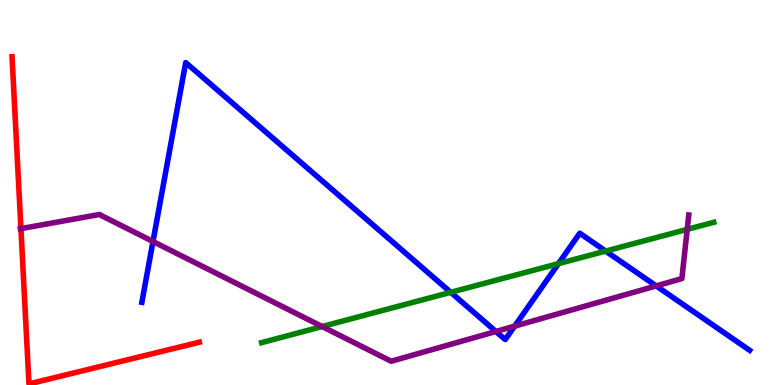[{'lines': ['blue', 'red'], 'intersections': []}, {'lines': ['green', 'red'], 'intersections': []}, {'lines': ['purple', 'red'], 'intersections': [{'x': 0.27, 'y': 4.06}]}, {'lines': ['blue', 'green'], 'intersections': [{'x': 5.82, 'y': 2.41}, {'x': 7.21, 'y': 3.15}, {'x': 7.81, 'y': 3.48}]}, {'lines': ['blue', 'purple'], 'intersections': [{'x': 1.97, 'y': 3.73}, {'x': 6.4, 'y': 1.39}, {'x': 6.64, 'y': 1.53}, {'x': 8.47, 'y': 2.57}]}, {'lines': ['green', 'purple'], 'intersections': [{'x': 4.16, 'y': 1.52}, {'x': 8.87, 'y': 4.04}]}]